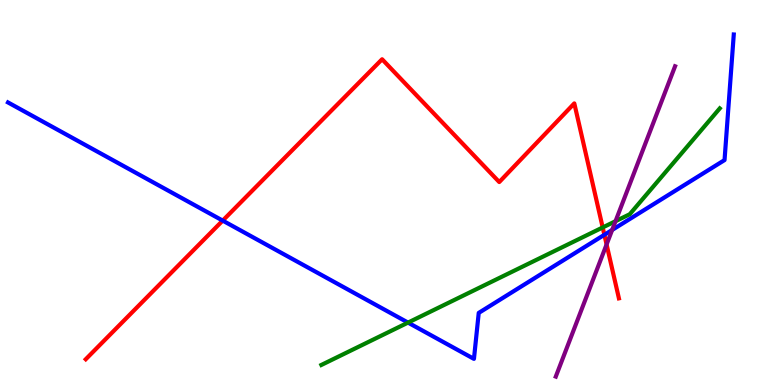[{'lines': ['blue', 'red'], 'intersections': [{'x': 2.87, 'y': 4.27}, {'x': 7.8, 'y': 3.9}]}, {'lines': ['green', 'red'], 'intersections': [{'x': 7.78, 'y': 4.09}]}, {'lines': ['purple', 'red'], 'intersections': [{'x': 7.83, 'y': 3.65}]}, {'lines': ['blue', 'green'], 'intersections': [{'x': 5.26, 'y': 1.62}]}, {'lines': ['blue', 'purple'], 'intersections': [{'x': 7.9, 'y': 4.03}]}, {'lines': ['green', 'purple'], 'intersections': [{'x': 7.94, 'y': 4.25}]}]